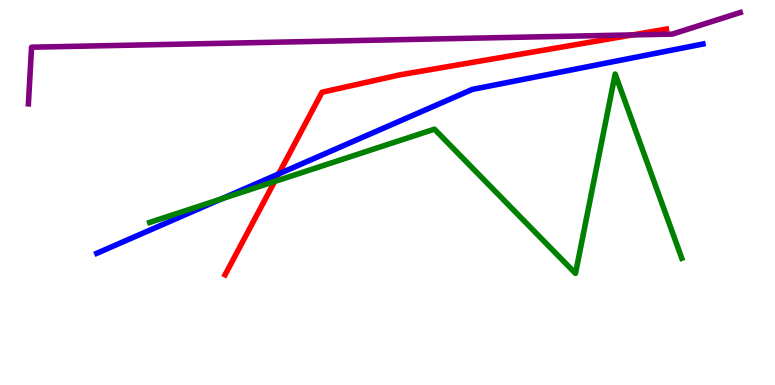[{'lines': ['blue', 'red'], 'intersections': [{'x': 3.6, 'y': 5.48}]}, {'lines': ['green', 'red'], 'intersections': [{'x': 3.54, 'y': 5.29}]}, {'lines': ['purple', 'red'], 'intersections': [{'x': 8.16, 'y': 9.09}]}, {'lines': ['blue', 'green'], 'intersections': [{'x': 2.86, 'y': 4.83}]}, {'lines': ['blue', 'purple'], 'intersections': []}, {'lines': ['green', 'purple'], 'intersections': []}]